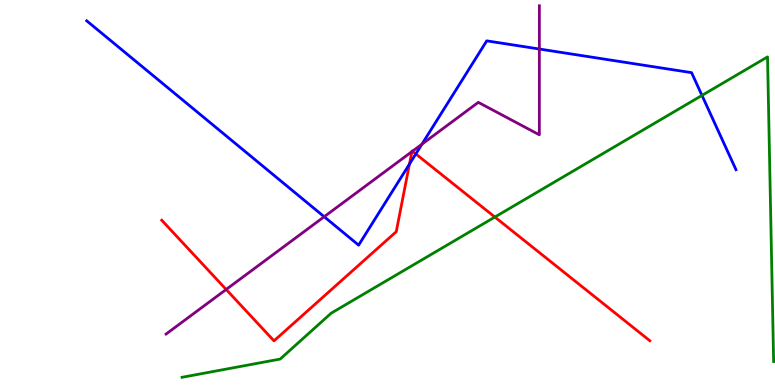[{'lines': ['blue', 'red'], 'intersections': [{'x': 5.28, 'y': 5.74}, {'x': 5.37, 'y': 6.0}]}, {'lines': ['green', 'red'], 'intersections': [{'x': 6.39, 'y': 4.36}]}, {'lines': ['purple', 'red'], 'intersections': [{'x': 2.92, 'y': 2.48}, {'x': 5.31, 'y': 6.06}, {'x': 5.32, 'y': 6.07}]}, {'lines': ['blue', 'green'], 'intersections': [{'x': 9.06, 'y': 7.52}]}, {'lines': ['blue', 'purple'], 'intersections': [{'x': 4.18, 'y': 4.37}, {'x': 5.44, 'y': 6.25}, {'x': 6.96, 'y': 8.73}]}, {'lines': ['green', 'purple'], 'intersections': []}]